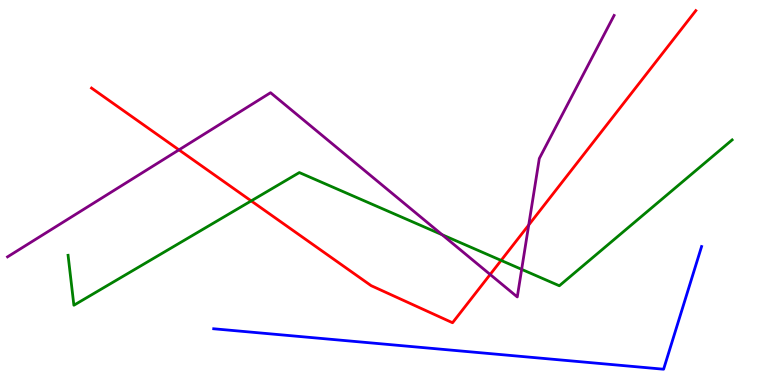[{'lines': ['blue', 'red'], 'intersections': []}, {'lines': ['green', 'red'], 'intersections': [{'x': 3.24, 'y': 4.78}, {'x': 6.47, 'y': 3.24}]}, {'lines': ['purple', 'red'], 'intersections': [{'x': 2.31, 'y': 6.11}, {'x': 6.32, 'y': 2.87}, {'x': 6.82, 'y': 4.16}]}, {'lines': ['blue', 'green'], 'intersections': []}, {'lines': ['blue', 'purple'], 'intersections': []}, {'lines': ['green', 'purple'], 'intersections': [{'x': 5.7, 'y': 3.9}, {'x': 6.73, 'y': 3.0}]}]